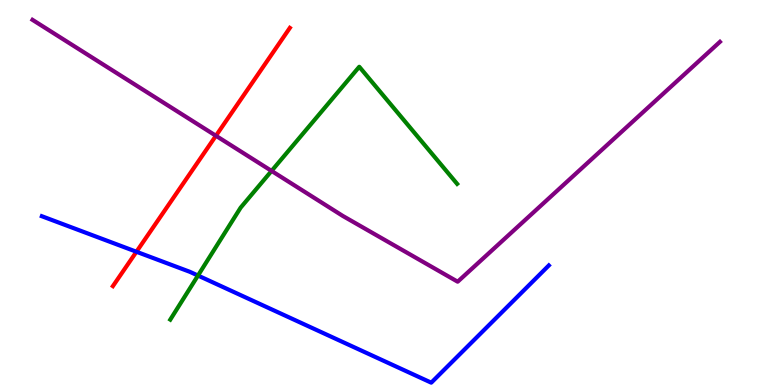[{'lines': ['blue', 'red'], 'intersections': [{'x': 1.76, 'y': 3.46}]}, {'lines': ['green', 'red'], 'intersections': []}, {'lines': ['purple', 'red'], 'intersections': [{'x': 2.79, 'y': 6.47}]}, {'lines': ['blue', 'green'], 'intersections': [{'x': 2.55, 'y': 2.84}]}, {'lines': ['blue', 'purple'], 'intersections': []}, {'lines': ['green', 'purple'], 'intersections': [{'x': 3.5, 'y': 5.56}]}]